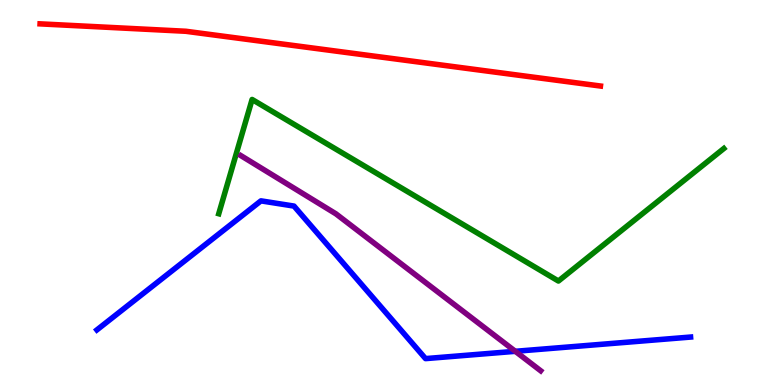[{'lines': ['blue', 'red'], 'intersections': []}, {'lines': ['green', 'red'], 'intersections': []}, {'lines': ['purple', 'red'], 'intersections': []}, {'lines': ['blue', 'green'], 'intersections': []}, {'lines': ['blue', 'purple'], 'intersections': [{'x': 6.65, 'y': 0.875}]}, {'lines': ['green', 'purple'], 'intersections': []}]